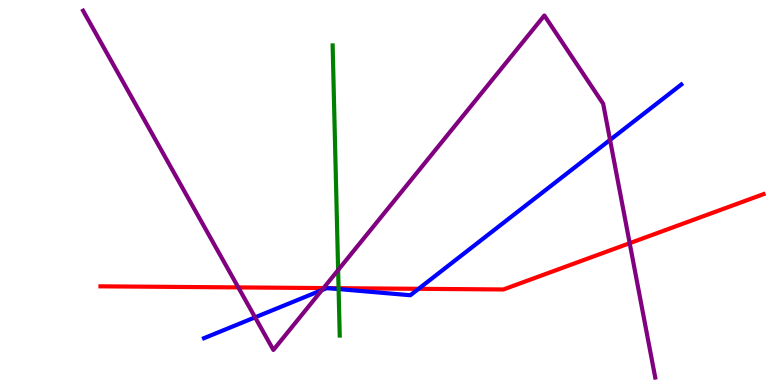[{'lines': ['blue', 'red'], 'intersections': [{'x': 4.22, 'y': 2.52}, {'x': 4.22, 'y': 2.52}, {'x': 5.4, 'y': 2.5}]}, {'lines': ['green', 'red'], 'intersections': [{'x': 4.37, 'y': 2.51}]}, {'lines': ['purple', 'red'], 'intersections': [{'x': 3.07, 'y': 2.53}, {'x': 4.17, 'y': 2.52}, {'x': 8.12, 'y': 3.68}]}, {'lines': ['blue', 'green'], 'intersections': [{'x': 4.37, 'y': 2.49}]}, {'lines': ['blue', 'purple'], 'intersections': [{'x': 3.29, 'y': 1.76}, {'x': 4.15, 'y': 2.47}, {'x': 7.87, 'y': 6.37}]}, {'lines': ['green', 'purple'], 'intersections': [{'x': 4.36, 'y': 2.99}]}]